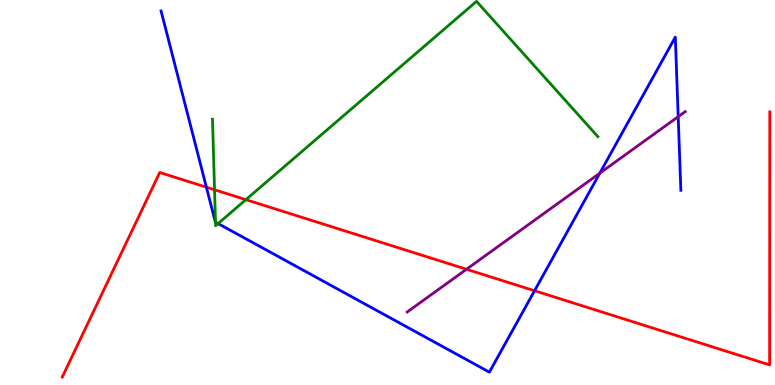[{'lines': ['blue', 'red'], 'intersections': [{'x': 2.66, 'y': 5.14}, {'x': 6.9, 'y': 2.45}]}, {'lines': ['green', 'red'], 'intersections': [{'x': 2.77, 'y': 5.07}, {'x': 3.17, 'y': 4.81}]}, {'lines': ['purple', 'red'], 'intersections': [{'x': 6.02, 'y': 3.01}]}, {'lines': ['blue', 'green'], 'intersections': [{'x': 2.78, 'y': 4.23}, {'x': 2.81, 'y': 4.19}]}, {'lines': ['blue', 'purple'], 'intersections': [{'x': 7.74, 'y': 5.5}, {'x': 8.75, 'y': 6.97}]}, {'lines': ['green', 'purple'], 'intersections': []}]